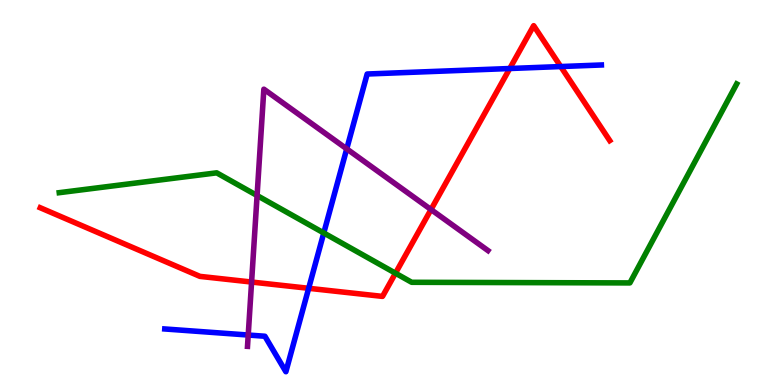[{'lines': ['blue', 'red'], 'intersections': [{'x': 3.98, 'y': 2.51}, {'x': 6.58, 'y': 8.22}, {'x': 7.24, 'y': 8.27}]}, {'lines': ['green', 'red'], 'intersections': [{'x': 5.1, 'y': 2.9}]}, {'lines': ['purple', 'red'], 'intersections': [{'x': 3.25, 'y': 2.67}, {'x': 5.56, 'y': 4.56}]}, {'lines': ['blue', 'green'], 'intersections': [{'x': 4.18, 'y': 3.95}]}, {'lines': ['blue', 'purple'], 'intersections': [{'x': 3.2, 'y': 1.3}, {'x': 4.47, 'y': 6.13}]}, {'lines': ['green', 'purple'], 'intersections': [{'x': 3.32, 'y': 4.92}]}]